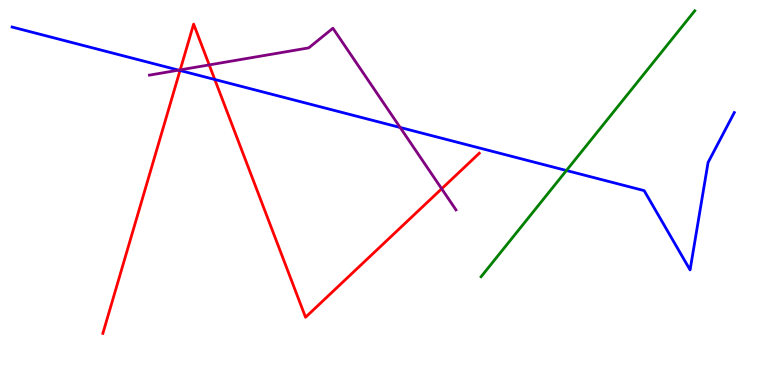[{'lines': ['blue', 'red'], 'intersections': [{'x': 2.32, 'y': 8.17}, {'x': 2.77, 'y': 7.94}]}, {'lines': ['green', 'red'], 'intersections': []}, {'lines': ['purple', 'red'], 'intersections': [{'x': 2.33, 'y': 8.19}, {'x': 2.7, 'y': 8.31}, {'x': 5.7, 'y': 5.1}]}, {'lines': ['blue', 'green'], 'intersections': [{'x': 7.31, 'y': 5.57}]}, {'lines': ['blue', 'purple'], 'intersections': [{'x': 2.31, 'y': 8.18}, {'x': 5.16, 'y': 6.69}]}, {'lines': ['green', 'purple'], 'intersections': []}]